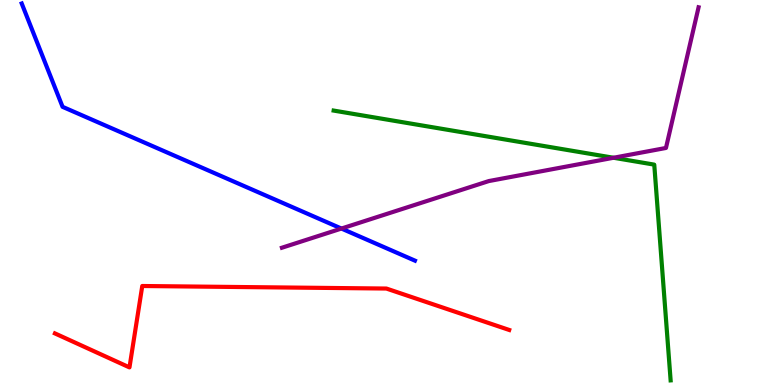[{'lines': ['blue', 'red'], 'intersections': []}, {'lines': ['green', 'red'], 'intersections': []}, {'lines': ['purple', 'red'], 'intersections': []}, {'lines': ['blue', 'green'], 'intersections': []}, {'lines': ['blue', 'purple'], 'intersections': [{'x': 4.41, 'y': 4.06}]}, {'lines': ['green', 'purple'], 'intersections': [{'x': 7.92, 'y': 5.9}]}]